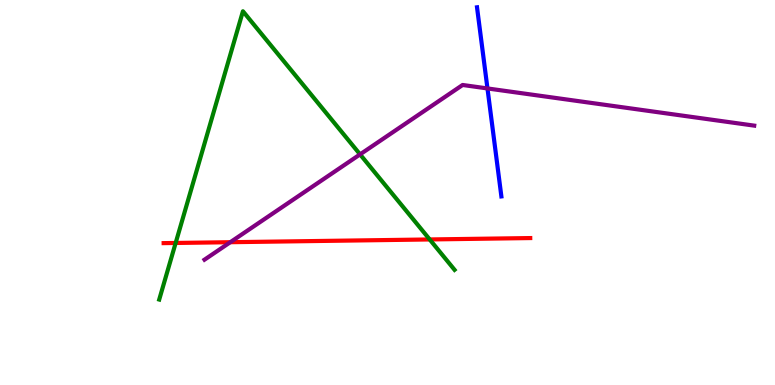[{'lines': ['blue', 'red'], 'intersections': []}, {'lines': ['green', 'red'], 'intersections': [{'x': 2.27, 'y': 3.69}, {'x': 5.54, 'y': 3.78}]}, {'lines': ['purple', 'red'], 'intersections': [{'x': 2.97, 'y': 3.71}]}, {'lines': ['blue', 'green'], 'intersections': []}, {'lines': ['blue', 'purple'], 'intersections': [{'x': 6.29, 'y': 7.7}]}, {'lines': ['green', 'purple'], 'intersections': [{'x': 4.65, 'y': 5.99}]}]